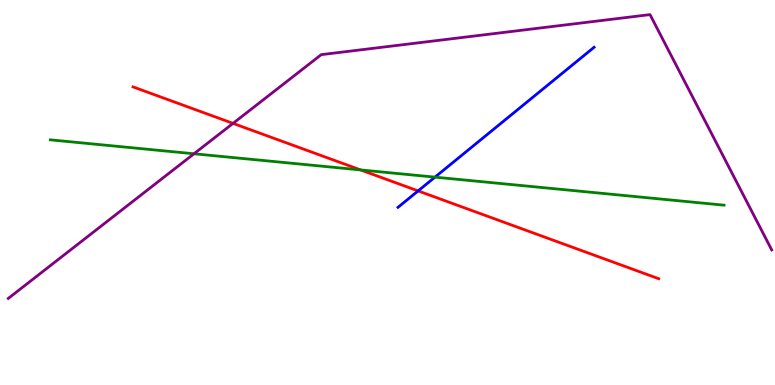[{'lines': ['blue', 'red'], 'intersections': [{'x': 5.39, 'y': 5.04}]}, {'lines': ['green', 'red'], 'intersections': [{'x': 4.65, 'y': 5.59}]}, {'lines': ['purple', 'red'], 'intersections': [{'x': 3.01, 'y': 6.8}]}, {'lines': ['blue', 'green'], 'intersections': [{'x': 5.61, 'y': 5.4}]}, {'lines': ['blue', 'purple'], 'intersections': []}, {'lines': ['green', 'purple'], 'intersections': [{'x': 2.5, 'y': 6.01}]}]